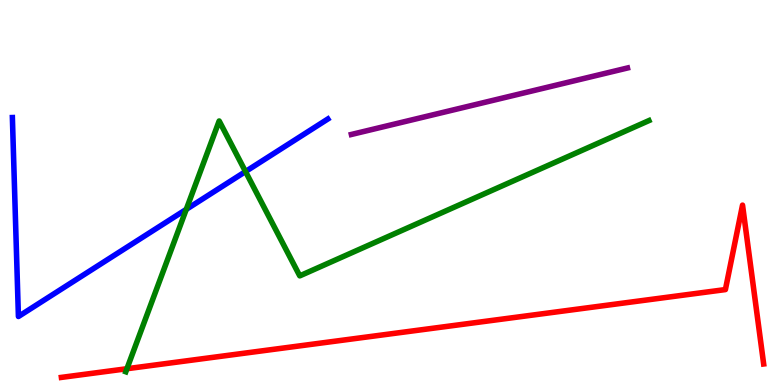[{'lines': ['blue', 'red'], 'intersections': []}, {'lines': ['green', 'red'], 'intersections': [{'x': 1.64, 'y': 0.423}]}, {'lines': ['purple', 'red'], 'intersections': []}, {'lines': ['blue', 'green'], 'intersections': [{'x': 2.4, 'y': 4.56}, {'x': 3.17, 'y': 5.54}]}, {'lines': ['blue', 'purple'], 'intersections': []}, {'lines': ['green', 'purple'], 'intersections': []}]